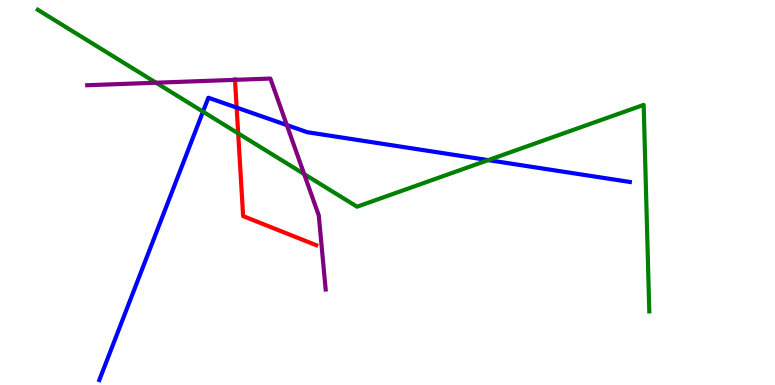[{'lines': ['blue', 'red'], 'intersections': [{'x': 3.05, 'y': 7.21}]}, {'lines': ['green', 'red'], 'intersections': [{'x': 3.07, 'y': 6.54}]}, {'lines': ['purple', 'red'], 'intersections': [{'x': 3.03, 'y': 7.93}]}, {'lines': ['blue', 'green'], 'intersections': [{'x': 2.62, 'y': 7.1}, {'x': 6.3, 'y': 5.84}]}, {'lines': ['blue', 'purple'], 'intersections': [{'x': 3.7, 'y': 6.75}]}, {'lines': ['green', 'purple'], 'intersections': [{'x': 2.01, 'y': 7.85}, {'x': 3.92, 'y': 5.48}]}]